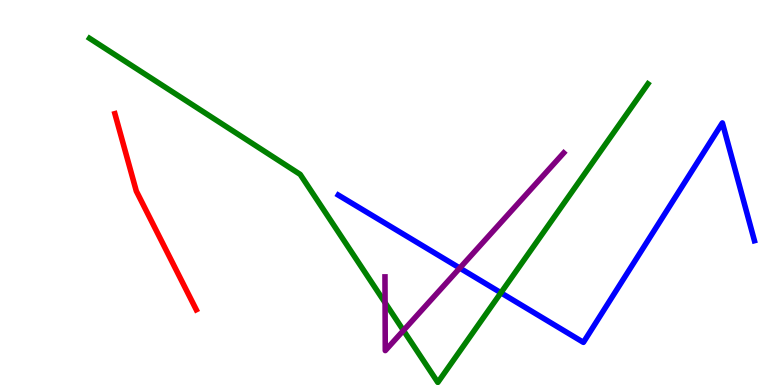[{'lines': ['blue', 'red'], 'intersections': []}, {'lines': ['green', 'red'], 'intersections': []}, {'lines': ['purple', 'red'], 'intersections': []}, {'lines': ['blue', 'green'], 'intersections': [{'x': 6.46, 'y': 2.4}]}, {'lines': ['blue', 'purple'], 'intersections': [{'x': 5.93, 'y': 3.04}]}, {'lines': ['green', 'purple'], 'intersections': [{'x': 4.97, 'y': 2.14}, {'x': 5.21, 'y': 1.42}]}]